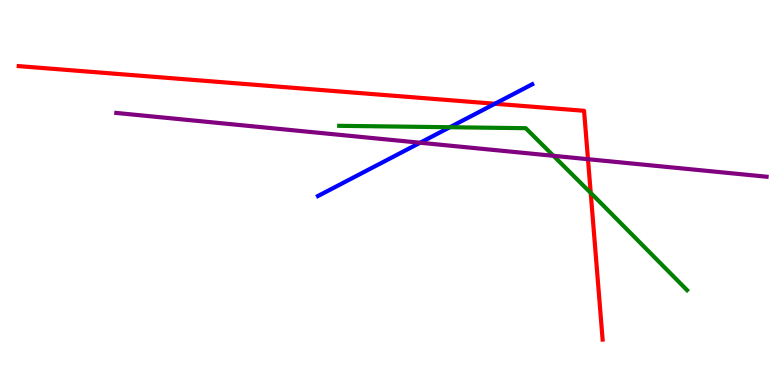[{'lines': ['blue', 'red'], 'intersections': [{'x': 6.39, 'y': 7.31}]}, {'lines': ['green', 'red'], 'intersections': [{'x': 7.62, 'y': 4.99}]}, {'lines': ['purple', 'red'], 'intersections': [{'x': 7.59, 'y': 5.86}]}, {'lines': ['blue', 'green'], 'intersections': [{'x': 5.8, 'y': 6.7}]}, {'lines': ['blue', 'purple'], 'intersections': [{'x': 5.42, 'y': 6.29}]}, {'lines': ['green', 'purple'], 'intersections': [{'x': 7.14, 'y': 5.95}]}]